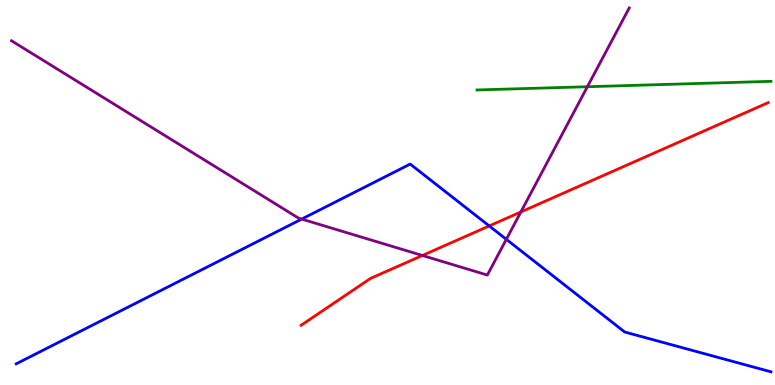[{'lines': ['blue', 'red'], 'intersections': [{'x': 6.31, 'y': 4.13}]}, {'lines': ['green', 'red'], 'intersections': []}, {'lines': ['purple', 'red'], 'intersections': [{'x': 5.45, 'y': 3.36}, {'x': 6.72, 'y': 4.49}]}, {'lines': ['blue', 'green'], 'intersections': []}, {'lines': ['blue', 'purple'], 'intersections': [{'x': 3.89, 'y': 4.31}, {'x': 6.53, 'y': 3.78}]}, {'lines': ['green', 'purple'], 'intersections': [{'x': 7.58, 'y': 7.75}]}]